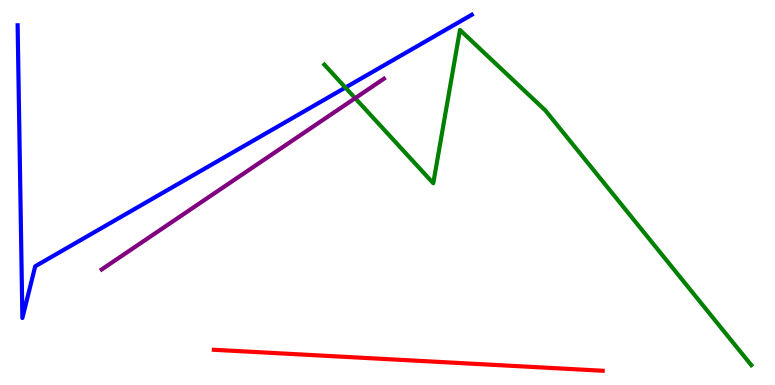[{'lines': ['blue', 'red'], 'intersections': []}, {'lines': ['green', 'red'], 'intersections': []}, {'lines': ['purple', 'red'], 'intersections': []}, {'lines': ['blue', 'green'], 'intersections': [{'x': 4.46, 'y': 7.73}]}, {'lines': ['blue', 'purple'], 'intersections': []}, {'lines': ['green', 'purple'], 'intersections': [{'x': 4.58, 'y': 7.45}]}]